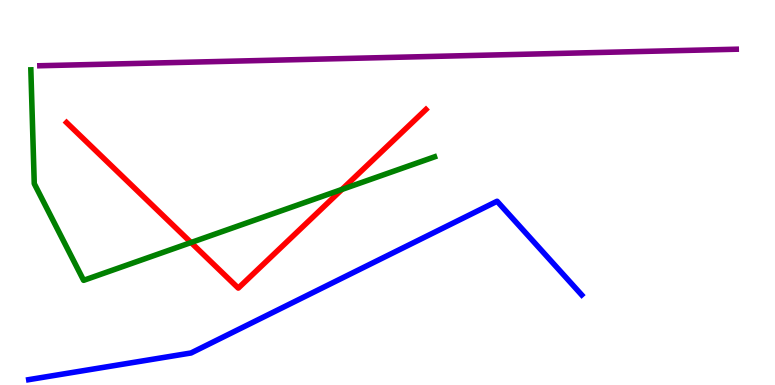[{'lines': ['blue', 'red'], 'intersections': []}, {'lines': ['green', 'red'], 'intersections': [{'x': 2.46, 'y': 3.7}, {'x': 4.41, 'y': 5.08}]}, {'lines': ['purple', 'red'], 'intersections': []}, {'lines': ['blue', 'green'], 'intersections': []}, {'lines': ['blue', 'purple'], 'intersections': []}, {'lines': ['green', 'purple'], 'intersections': []}]